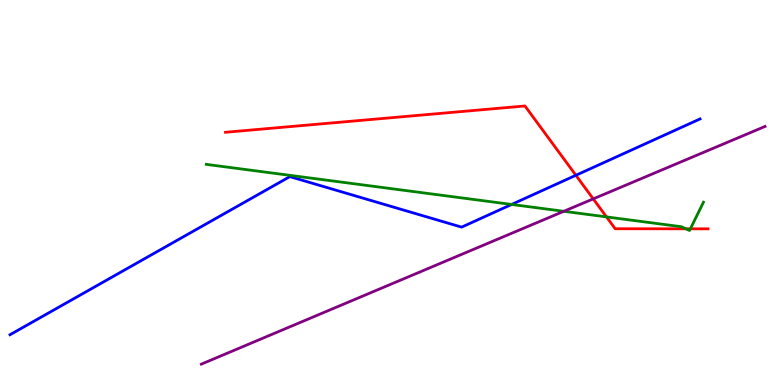[{'lines': ['blue', 'red'], 'intersections': [{'x': 7.43, 'y': 5.45}]}, {'lines': ['green', 'red'], 'intersections': [{'x': 7.83, 'y': 4.37}, {'x': 8.85, 'y': 4.06}, {'x': 8.91, 'y': 4.06}]}, {'lines': ['purple', 'red'], 'intersections': [{'x': 7.65, 'y': 4.83}]}, {'lines': ['blue', 'green'], 'intersections': [{'x': 6.6, 'y': 4.69}]}, {'lines': ['blue', 'purple'], 'intersections': []}, {'lines': ['green', 'purple'], 'intersections': [{'x': 7.27, 'y': 4.51}]}]